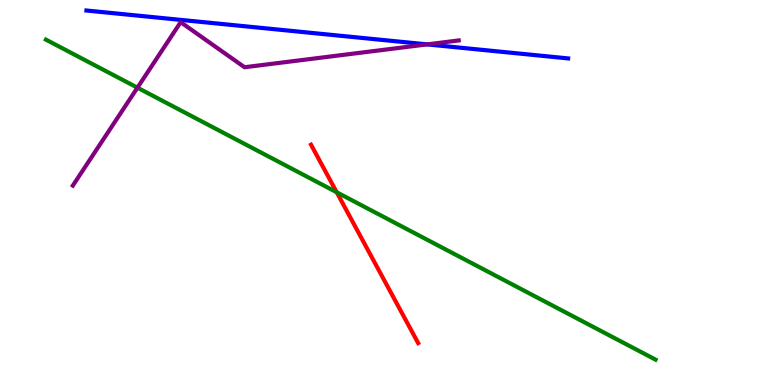[{'lines': ['blue', 'red'], 'intersections': []}, {'lines': ['green', 'red'], 'intersections': [{'x': 4.34, 'y': 5.01}]}, {'lines': ['purple', 'red'], 'intersections': []}, {'lines': ['blue', 'green'], 'intersections': []}, {'lines': ['blue', 'purple'], 'intersections': [{'x': 5.51, 'y': 8.85}]}, {'lines': ['green', 'purple'], 'intersections': [{'x': 1.77, 'y': 7.72}]}]